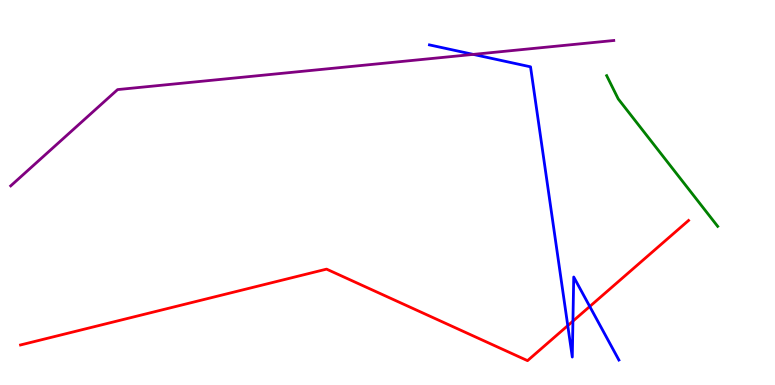[{'lines': ['blue', 'red'], 'intersections': [{'x': 7.33, 'y': 1.54}, {'x': 7.39, 'y': 1.66}, {'x': 7.61, 'y': 2.04}]}, {'lines': ['green', 'red'], 'intersections': []}, {'lines': ['purple', 'red'], 'intersections': []}, {'lines': ['blue', 'green'], 'intersections': []}, {'lines': ['blue', 'purple'], 'intersections': [{'x': 6.11, 'y': 8.59}]}, {'lines': ['green', 'purple'], 'intersections': []}]